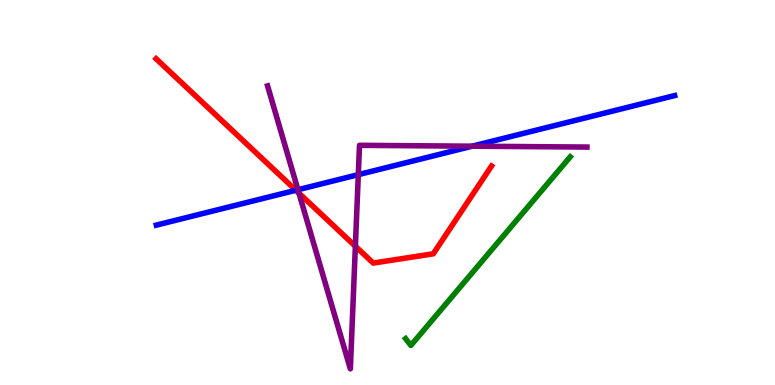[{'lines': ['blue', 'red'], 'intersections': [{'x': 3.82, 'y': 5.06}]}, {'lines': ['green', 'red'], 'intersections': []}, {'lines': ['purple', 'red'], 'intersections': [{'x': 3.86, 'y': 4.98}, {'x': 4.59, 'y': 3.6}]}, {'lines': ['blue', 'green'], 'intersections': []}, {'lines': ['blue', 'purple'], 'intersections': [{'x': 3.84, 'y': 5.07}, {'x': 4.62, 'y': 5.46}, {'x': 6.09, 'y': 6.2}]}, {'lines': ['green', 'purple'], 'intersections': []}]